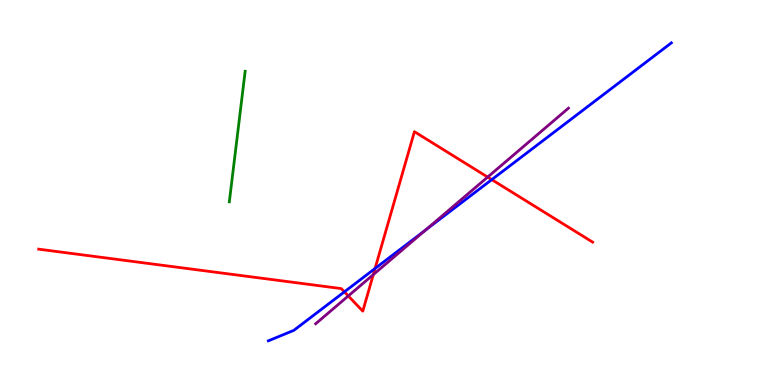[{'lines': ['blue', 'red'], 'intersections': [{'x': 4.44, 'y': 2.42}, {'x': 4.84, 'y': 3.03}, {'x': 6.35, 'y': 5.33}]}, {'lines': ['green', 'red'], 'intersections': []}, {'lines': ['purple', 'red'], 'intersections': [{'x': 4.49, 'y': 2.31}, {'x': 4.82, 'y': 2.87}, {'x': 6.29, 'y': 5.4}]}, {'lines': ['blue', 'green'], 'intersections': []}, {'lines': ['blue', 'purple'], 'intersections': [{'x': 5.49, 'y': 4.03}]}, {'lines': ['green', 'purple'], 'intersections': []}]